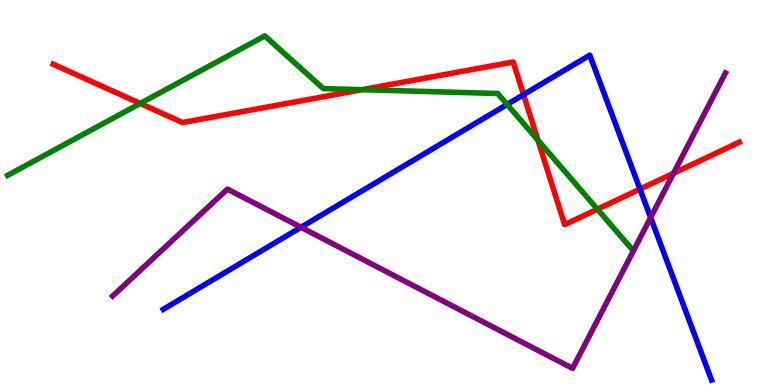[{'lines': ['blue', 'red'], 'intersections': [{'x': 6.76, 'y': 7.54}, {'x': 8.26, 'y': 5.09}]}, {'lines': ['green', 'red'], 'intersections': [{'x': 1.81, 'y': 7.31}, {'x': 4.67, 'y': 7.67}, {'x': 6.94, 'y': 6.36}, {'x': 7.71, 'y': 4.57}]}, {'lines': ['purple', 'red'], 'intersections': [{'x': 8.69, 'y': 5.5}]}, {'lines': ['blue', 'green'], 'intersections': [{'x': 6.54, 'y': 7.29}]}, {'lines': ['blue', 'purple'], 'intersections': [{'x': 3.88, 'y': 4.1}, {'x': 8.4, 'y': 4.35}]}, {'lines': ['green', 'purple'], 'intersections': []}]